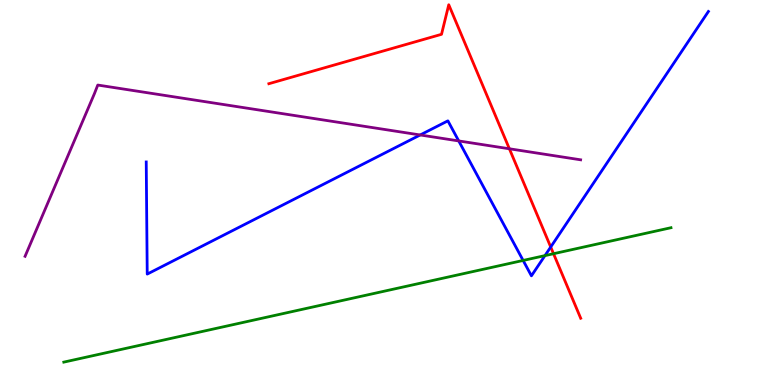[{'lines': ['blue', 'red'], 'intersections': [{'x': 7.11, 'y': 3.58}]}, {'lines': ['green', 'red'], 'intersections': [{'x': 7.14, 'y': 3.41}]}, {'lines': ['purple', 'red'], 'intersections': [{'x': 6.57, 'y': 6.14}]}, {'lines': ['blue', 'green'], 'intersections': [{'x': 6.75, 'y': 3.24}, {'x': 7.03, 'y': 3.36}]}, {'lines': ['blue', 'purple'], 'intersections': [{'x': 5.42, 'y': 6.49}, {'x': 5.92, 'y': 6.34}]}, {'lines': ['green', 'purple'], 'intersections': []}]